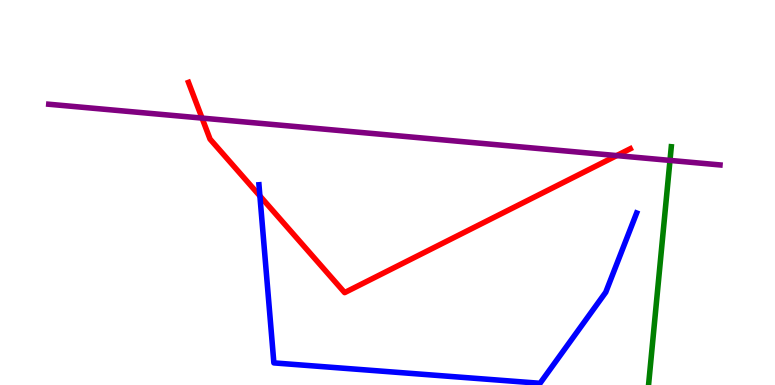[{'lines': ['blue', 'red'], 'intersections': [{'x': 3.35, 'y': 4.91}]}, {'lines': ['green', 'red'], 'intersections': []}, {'lines': ['purple', 'red'], 'intersections': [{'x': 2.61, 'y': 6.93}, {'x': 7.96, 'y': 5.96}]}, {'lines': ['blue', 'green'], 'intersections': []}, {'lines': ['blue', 'purple'], 'intersections': []}, {'lines': ['green', 'purple'], 'intersections': [{'x': 8.64, 'y': 5.83}]}]